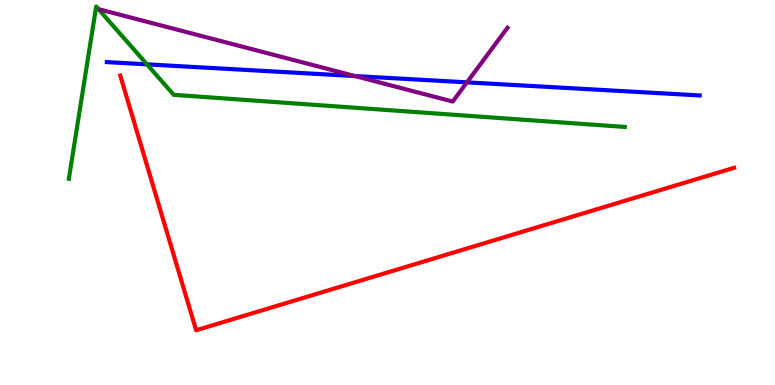[{'lines': ['blue', 'red'], 'intersections': []}, {'lines': ['green', 'red'], 'intersections': []}, {'lines': ['purple', 'red'], 'intersections': []}, {'lines': ['blue', 'green'], 'intersections': [{'x': 1.9, 'y': 8.33}]}, {'lines': ['blue', 'purple'], 'intersections': [{'x': 4.58, 'y': 8.02}, {'x': 6.03, 'y': 7.86}]}, {'lines': ['green', 'purple'], 'intersections': []}]